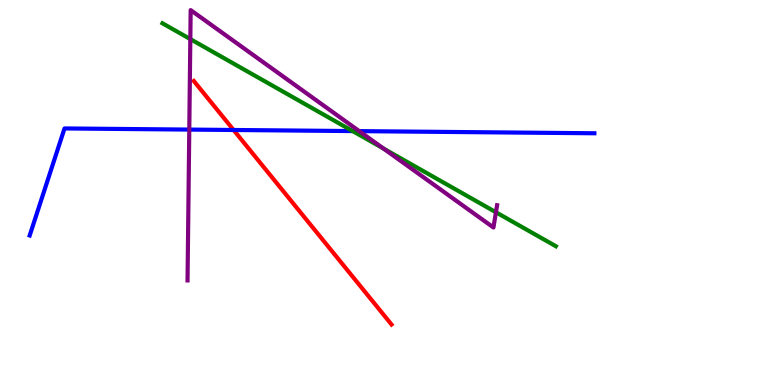[{'lines': ['blue', 'red'], 'intersections': [{'x': 3.01, 'y': 6.62}]}, {'lines': ['green', 'red'], 'intersections': []}, {'lines': ['purple', 'red'], 'intersections': []}, {'lines': ['blue', 'green'], 'intersections': [{'x': 4.55, 'y': 6.6}]}, {'lines': ['blue', 'purple'], 'intersections': [{'x': 2.44, 'y': 6.63}, {'x': 4.64, 'y': 6.59}]}, {'lines': ['green', 'purple'], 'intersections': [{'x': 2.46, 'y': 8.98}, {'x': 4.95, 'y': 6.14}, {'x': 6.4, 'y': 4.49}]}]